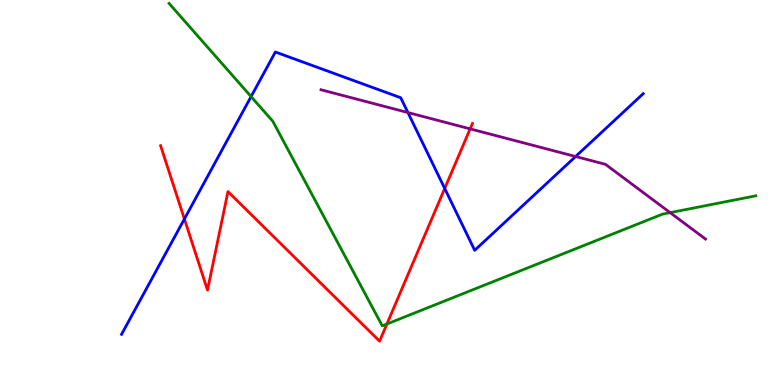[{'lines': ['blue', 'red'], 'intersections': [{'x': 2.38, 'y': 4.31}, {'x': 5.74, 'y': 5.1}]}, {'lines': ['green', 'red'], 'intersections': [{'x': 4.99, 'y': 1.58}]}, {'lines': ['purple', 'red'], 'intersections': [{'x': 6.07, 'y': 6.65}]}, {'lines': ['blue', 'green'], 'intersections': [{'x': 3.24, 'y': 7.49}]}, {'lines': ['blue', 'purple'], 'intersections': [{'x': 5.26, 'y': 7.08}, {'x': 7.43, 'y': 5.93}]}, {'lines': ['green', 'purple'], 'intersections': [{'x': 8.65, 'y': 4.48}]}]